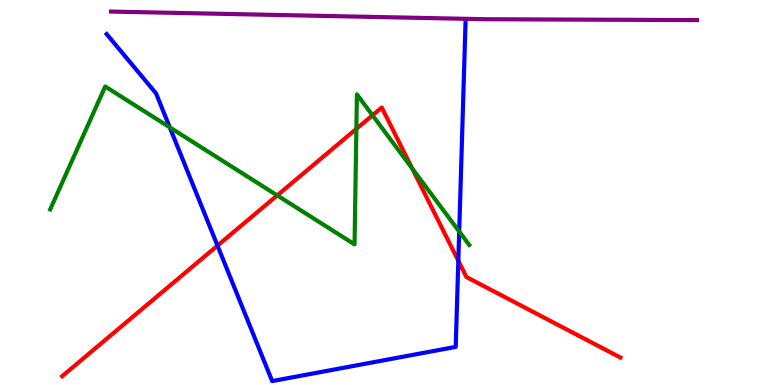[{'lines': ['blue', 'red'], 'intersections': [{'x': 2.81, 'y': 3.62}, {'x': 5.91, 'y': 3.23}]}, {'lines': ['green', 'red'], 'intersections': [{'x': 3.58, 'y': 4.92}, {'x': 4.6, 'y': 6.65}, {'x': 4.81, 'y': 7.01}, {'x': 5.32, 'y': 5.62}]}, {'lines': ['purple', 'red'], 'intersections': []}, {'lines': ['blue', 'green'], 'intersections': [{'x': 2.19, 'y': 6.69}, {'x': 5.93, 'y': 3.99}]}, {'lines': ['blue', 'purple'], 'intersections': []}, {'lines': ['green', 'purple'], 'intersections': []}]